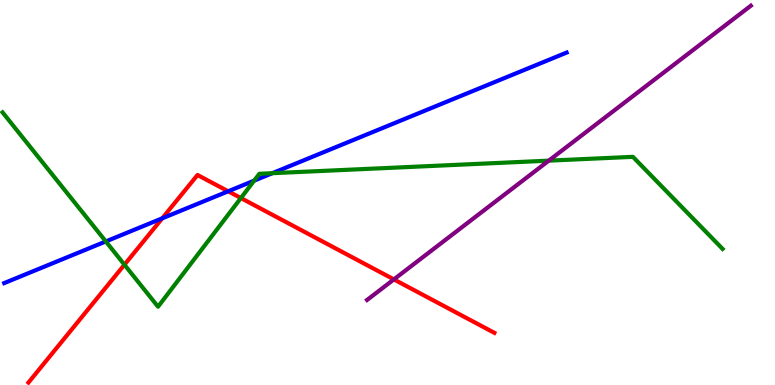[{'lines': ['blue', 'red'], 'intersections': [{'x': 2.09, 'y': 4.33}, {'x': 2.94, 'y': 5.03}]}, {'lines': ['green', 'red'], 'intersections': [{'x': 1.61, 'y': 3.12}, {'x': 3.11, 'y': 4.86}]}, {'lines': ['purple', 'red'], 'intersections': [{'x': 5.08, 'y': 2.74}]}, {'lines': ['blue', 'green'], 'intersections': [{'x': 1.37, 'y': 3.73}, {'x': 3.28, 'y': 5.31}, {'x': 3.51, 'y': 5.5}]}, {'lines': ['blue', 'purple'], 'intersections': []}, {'lines': ['green', 'purple'], 'intersections': [{'x': 7.08, 'y': 5.83}]}]